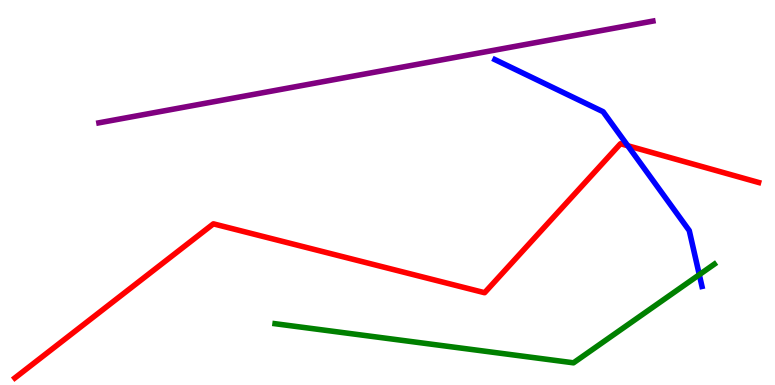[{'lines': ['blue', 'red'], 'intersections': [{'x': 8.1, 'y': 6.21}]}, {'lines': ['green', 'red'], 'intersections': []}, {'lines': ['purple', 'red'], 'intersections': []}, {'lines': ['blue', 'green'], 'intersections': [{'x': 9.02, 'y': 2.87}]}, {'lines': ['blue', 'purple'], 'intersections': []}, {'lines': ['green', 'purple'], 'intersections': []}]